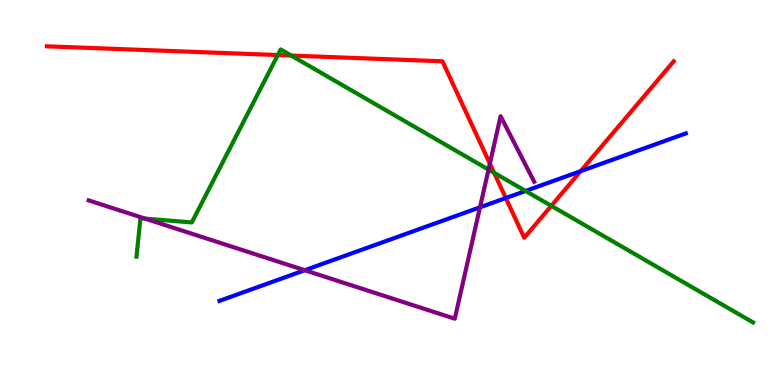[{'lines': ['blue', 'red'], 'intersections': [{'x': 6.53, 'y': 4.86}, {'x': 7.49, 'y': 5.55}]}, {'lines': ['green', 'red'], 'intersections': [{'x': 3.58, 'y': 8.57}, {'x': 3.76, 'y': 8.56}, {'x': 6.38, 'y': 5.51}, {'x': 7.11, 'y': 4.65}]}, {'lines': ['purple', 'red'], 'intersections': [{'x': 6.32, 'y': 5.75}]}, {'lines': ['blue', 'green'], 'intersections': [{'x': 6.78, 'y': 5.04}]}, {'lines': ['blue', 'purple'], 'intersections': [{'x': 3.93, 'y': 2.98}, {'x': 6.19, 'y': 4.62}]}, {'lines': ['green', 'purple'], 'intersections': [{'x': 1.87, 'y': 4.32}, {'x': 6.3, 'y': 5.6}]}]